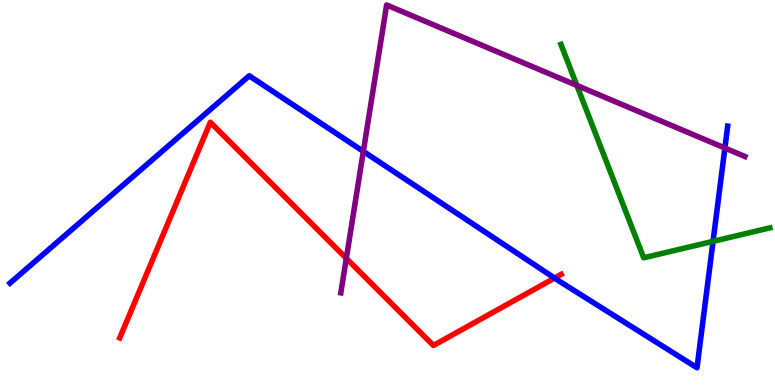[{'lines': ['blue', 'red'], 'intersections': [{'x': 7.16, 'y': 2.78}]}, {'lines': ['green', 'red'], 'intersections': []}, {'lines': ['purple', 'red'], 'intersections': [{'x': 4.47, 'y': 3.29}]}, {'lines': ['blue', 'green'], 'intersections': [{'x': 9.2, 'y': 3.73}]}, {'lines': ['blue', 'purple'], 'intersections': [{'x': 4.69, 'y': 6.07}, {'x': 9.35, 'y': 6.16}]}, {'lines': ['green', 'purple'], 'intersections': [{'x': 7.44, 'y': 7.78}]}]